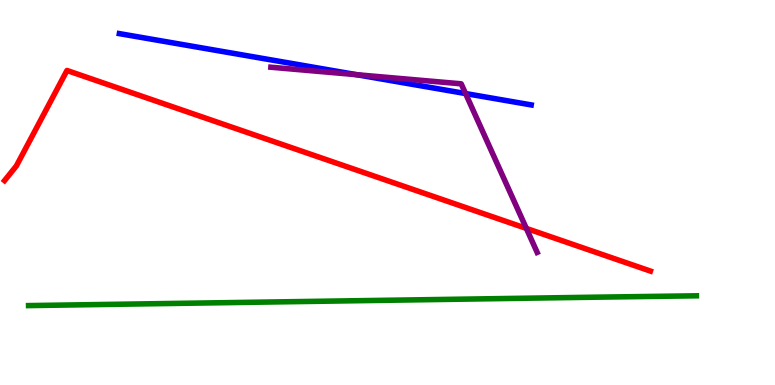[{'lines': ['blue', 'red'], 'intersections': []}, {'lines': ['green', 'red'], 'intersections': []}, {'lines': ['purple', 'red'], 'intersections': [{'x': 6.79, 'y': 4.07}]}, {'lines': ['blue', 'green'], 'intersections': []}, {'lines': ['blue', 'purple'], 'intersections': [{'x': 4.6, 'y': 8.06}, {'x': 6.01, 'y': 7.57}]}, {'lines': ['green', 'purple'], 'intersections': []}]